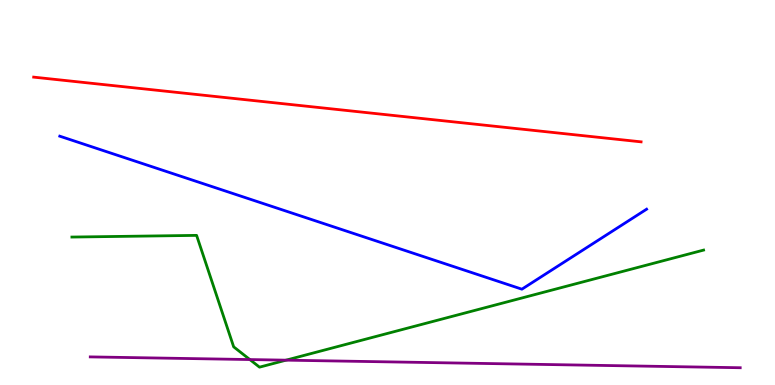[{'lines': ['blue', 'red'], 'intersections': []}, {'lines': ['green', 'red'], 'intersections': []}, {'lines': ['purple', 'red'], 'intersections': []}, {'lines': ['blue', 'green'], 'intersections': []}, {'lines': ['blue', 'purple'], 'intersections': []}, {'lines': ['green', 'purple'], 'intersections': [{'x': 3.22, 'y': 0.661}, {'x': 3.69, 'y': 0.645}]}]